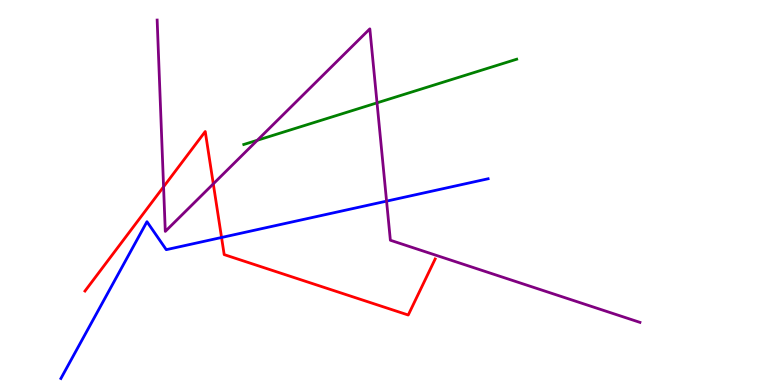[{'lines': ['blue', 'red'], 'intersections': [{'x': 2.86, 'y': 3.83}]}, {'lines': ['green', 'red'], 'intersections': []}, {'lines': ['purple', 'red'], 'intersections': [{'x': 2.11, 'y': 5.15}, {'x': 2.75, 'y': 5.22}]}, {'lines': ['blue', 'green'], 'intersections': []}, {'lines': ['blue', 'purple'], 'intersections': [{'x': 4.99, 'y': 4.78}]}, {'lines': ['green', 'purple'], 'intersections': [{'x': 3.32, 'y': 6.36}, {'x': 4.86, 'y': 7.33}]}]